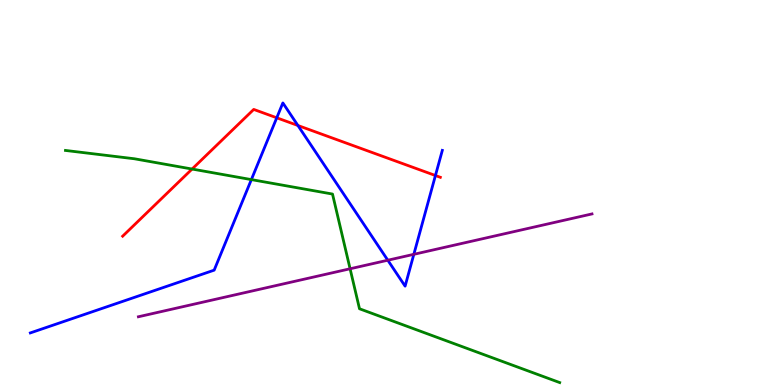[{'lines': ['blue', 'red'], 'intersections': [{'x': 3.57, 'y': 6.94}, {'x': 3.84, 'y': 6.74}, {'x': 5.62, 'y': 5.44}]}, {'lines': ['green', 'red'], 'intersections': [{'x': 2.48, 'y': 5.61}]}, {'lines': ['purple', 'red'], 'intersections': []}, {'lines': ['blue', 'green'], 'intersections': [{'x': 3.24, 'y': 5.34}]}, {'lines': ['blue', 'purple'], 'intersections': [{'x': 5.0, 'y': 3.24}, {'x': 5.34, 'y': 3.39}]}, {'lines': ['green', 'purple'], 'intersections': [{'x': 4.52, 'y': 3.02}]}]